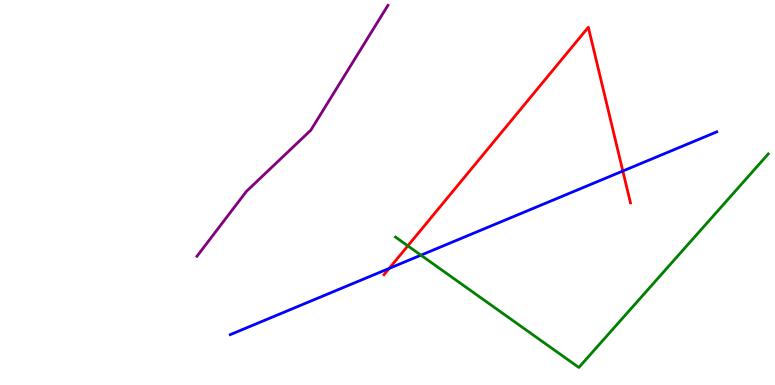[{'lines': ['blue', 'red'], 'intersections': [{'x': 5.02, 'y': 3.03}, {'x': 8.04, 'y': 5.56}]}, {'lines': ['green', 'red'], 'intersections': [{'x': 5.26, 'y': 3.61}]}, {'lines': ['purple', 'red'], 'intersections': []}, {'lines': ['blue', 'green'], 'intersections': [{'x': 5.43, 'y': 3.37}]}, {'lines': ['blue', 'purple'], 'intersections': []}, {'lines': ['green', 'purple'], 'intersections': []}]